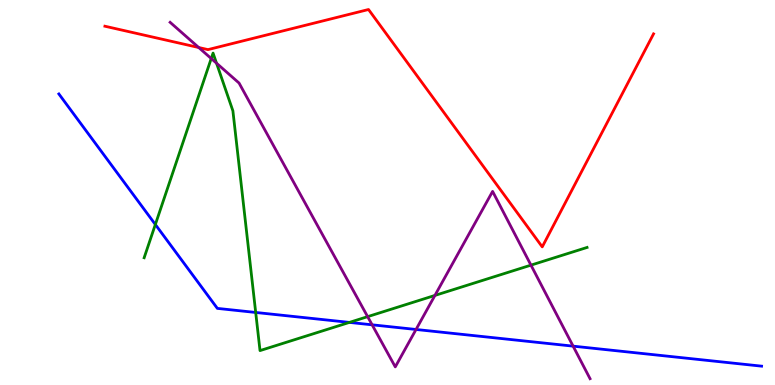[{'lines': ['blue', 'red'], 'intersections': []}, {'lines': ['green', 'red'], 'intersections': []}, {'lines': ['purple', 'red'], 'intersections': [{'x': 2.56, 'y': 8.77}]}, {'lines': ['blue', 'green'], 'intersections': [{'x': 2.0, 'y': 4.17}, {'x': 3.3, 'y': 1.88}, {'x': 4.51, 'y': 1.63}]}, {'lines': ['blue', 'purple'], 'intersections': [{'x': 4.8, 'y': 1.56}, {'x': 5.37, 'y': 1.44}, {'x': 7.4, 'y': 1.01}]}, {'lines': ['green', 'purple'], 'intersections': [{'x': 2.73, 'y': 8.48}, {'x': 2.79, 'y': 8.36}, {'x': 4.74, 'y': 1.78}, {'x': 5.61, 'y': 2.33}, {'x': 6.85, 'y': 3.11}]}]